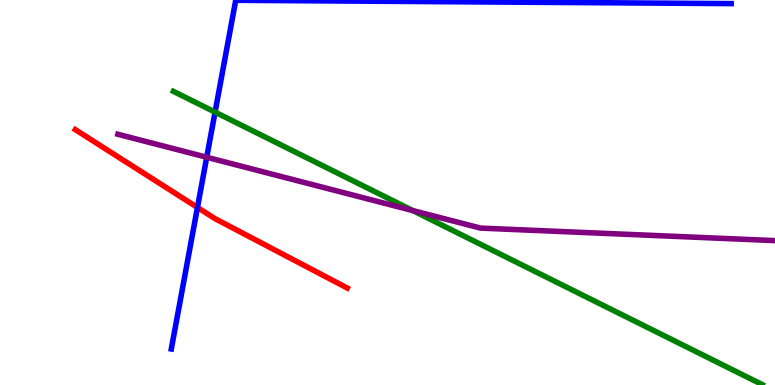[{'lines': ['blue', 'red'], 'intersections': [{'x': 2.55, 'y': 4.61}]}, {'lines': ['green', 'red'], 'intersections': []}, {'lines': ['purple', 'red'], 'intersections': []}, {'lines': ['blue', 'green'], 'intersections': [{'x': 2.78, 'y': 7.09}]}, {'lines': ['blue', 'purple'], 'intersections': [{'x': 2.67, 'y': 5.92}]}, {'lines': ['green', 'purple'], 'intersections': [{'x': 5.33, 'y': 4.53}]}]